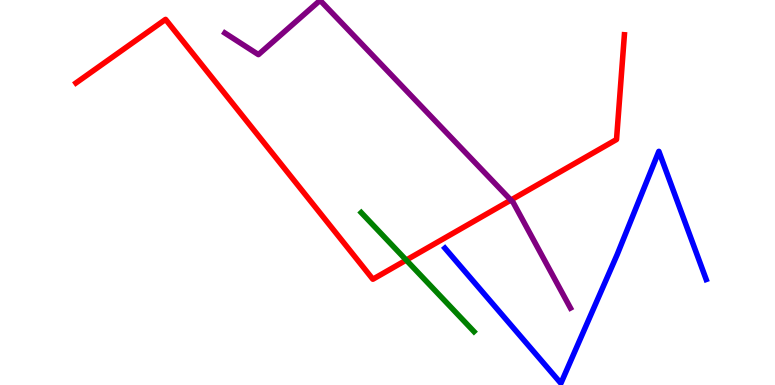[{'lines': ['blue', 'red'], 'intersections': []}, {'lines': ['green', 'red'], 'intersections': [{'x': 5.24, 'y': 3.24}]}, {'lines': ['purple', 'red'], 'intersections': [{'x': 6.59, 'y': 4.8}]}, {'lines': ['blue', 'green'], 'intersections': []}, {'lines': ['blue', 'purple'], 'intersections': []}, {'lines': ['green', 'purple'], 'intersections': []}]